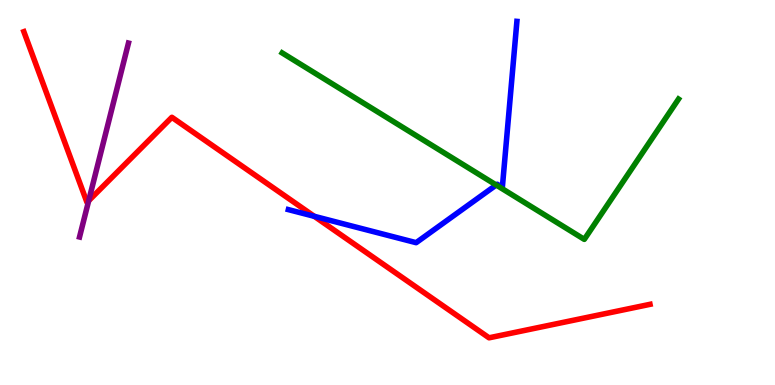[{'lines': ['blue', 'red'], 'intersections': [{'x': 4.06, 'y': 4.38}]}, {'lines': ['green', 'red'], 'intersections': []}, {'lines': ['purple', 'red'], 'intersections': [{'x': 1.14, 'y': 4.79}]}, {'lines': ['blue', 'green'], 'intersections': [{'x': 6.4, 'y': 5.19}]}, {'lines': ['blue', 'purple'], 'intersections': []}, {'lines': ['green', 'purple'], 'intersections': []}]